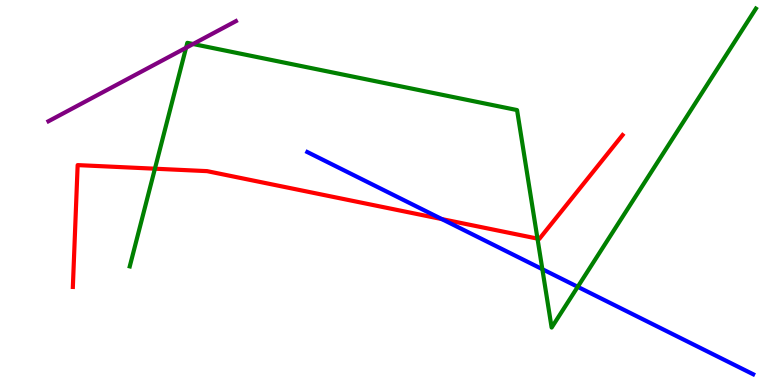[{'lines': ['blue', 'red'], 'intersections': [{'x': 5.7, 'y': 4.31}]}, {'lines': ['green', 'red'], 'intersections': [{'x': 2.0, 'y': 5.62}, {'x': 6.94, 'y': 3.8}]}, {'lines': ['purple', 'red'], 'intersections': []}, {'lines': ['blue', 'green'], 'intersections': [{'x': 7.0, 'y': 3.01}, {'x': 7.45, 'y': 2.55}]}, {'lines': ['blue', 'purple'], 'intersections': []}, {'lines': ['green', 'purple'], 'intersections': [{'x': 2.4, 'y': 8.76}, {'x': 2.49, 'y': 8.86}]}]